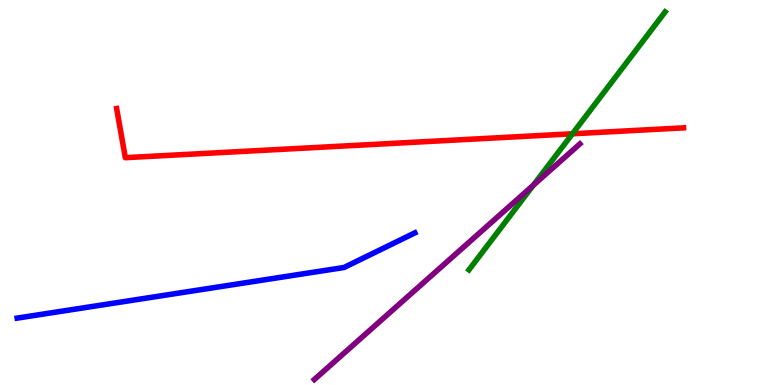[{'lines': ['blue', 'red'], 'intersections': []}, {'lines': ['green', 'red'], 'intersections': [{'x': 7.39, 'y': 6.52}]}, {'lines': ['purple', 'red'], 'intersections': []}, {'lines': ['blue', 'green'], 'intersections': []}, {'lines': ['blue', 'purple'], 'intersections': []}, {'lines': ['green', 'purple'], 'intersections': [{'x': 6.88, 'y': 5.19}]}]